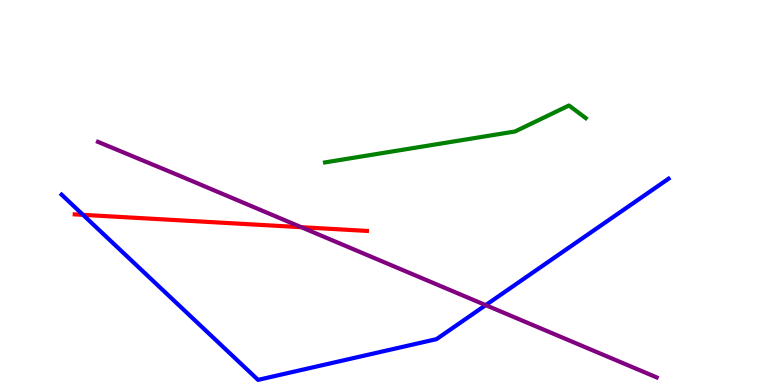[{'lines': ['blue', 'red'], 'intersections': [{'x': 1.07, 'y': 4.42}]}, {'lines': ['green', 'red'], 'intersections': []}, {'lines': ['purple', 'red'], 'intersections': [{'x': 3.89, 'y': 4.1}]}, {'lines': ['blue', 'green'], 'intersections': []}, {'lines': ['blue', 'purple'], 'intersections': [{'x': 6.27, 'y': 2.07}]}, {'lines': ['green', 'purple'], 'intersections': []}]